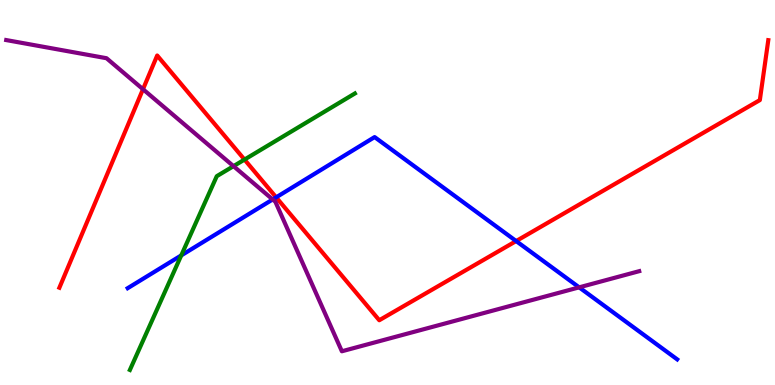[{'lines': ['blue', 'red'], 'intersections': [{'x': 3.56, 'y': 4.87}, {'x': 6.66, 'y': 3.74}]}, {'lines': ['green', 'red'], 'intersections': [{'x': 3.15, 'y': 5.86}]}, {'lines': ['purple', 'red'], 'intersections': [{'x': 1.85, 'y': 7.68}]}, {'lines': ['blue', 'green'], 'intersections': [{'x': 2.34, 'y': 3.37}]}, {'lines': ['blue', 'purple'], 'intersections': [{'x': 3.52, 'y': 4.82}, {'x': 7.47, 'y': 2.54}]}, {'lines': ['green', 'purple'], 'intersections': [{'x': 3.01, 'y': 5.68}]}]